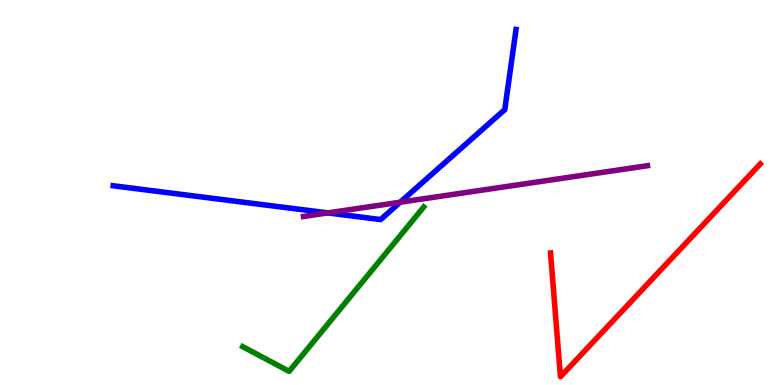[{'lines': ['blue', 'red'], 'intersections': []}, {'lines': ['green', 'red'], 'intersections': []}, {'lines': ['purple', 'red'], 'intersections': []}, {'lines': ['blue', 'green'], 'intersections': []}, {'lines': ['blue', 'purple'], 'intersections': [{'x': 4.23, 'y': 4.47}, {'x': 5.16, 'y': 4.75}]}, {'lines': ['green', 'purple'], 'intersections': []}]